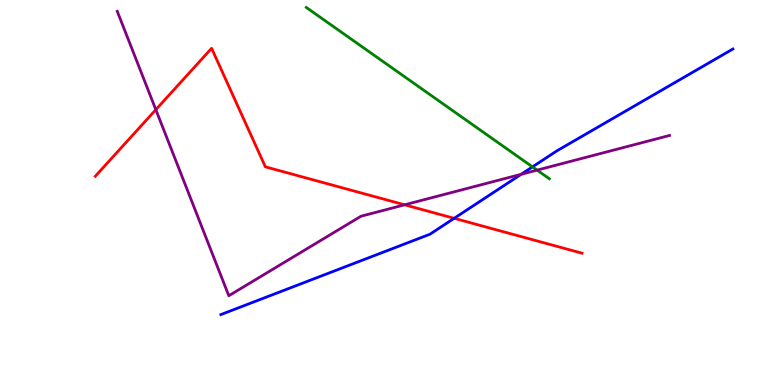[{'lines': ['blue', 'red'], 'intersections': [{'x': 5.86, 'y': 4.33}]}, {'lines': ['green', 'red'], 'intersections': []}, {'lines': ['purple', 'red'], 'intersections': [{'x': 2.01, 'y': 7.15}, {'x': 5.22, 'y': 4.68}]}, {'lines': ['blue', 'green'], 'intersections': [{'x': 6.87, 'y': 5.67}]}, {'lines': ['blue', 'purple'], 'intersections': [{'x': 6.73, 'y': 5.47}]}, {'lines': ['green', 'purple'], 'intersections': [{'x': 6.93, 'y': 5.58}]}]